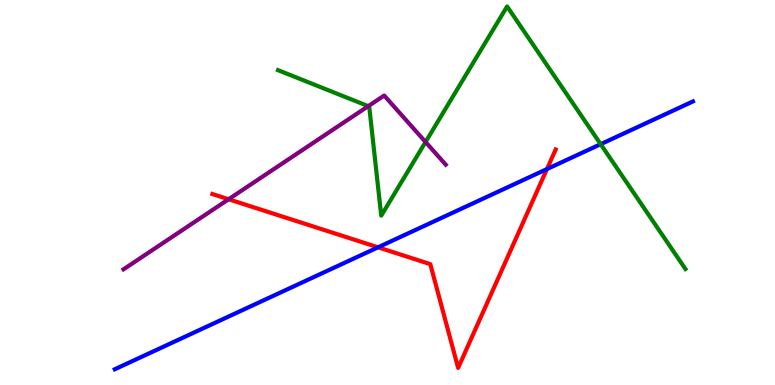[{'lines': ['blue', 'red'], 'intersections': [{'x': 4.88, 'y': 3.58}, {'x': 7.06, 'y': 5.61}]}, {'lines': ['green', 'red'], 'intersections': []}, {'lines': ['purple', 'red'], 'intersections': [{'x': 2.95, 'y': 4.82}]}, {'lines': ['blue', 'green'], 'intersections': [{'x': 7.75, 'y': 6.25}]}, {'lines': ['blue', 'purple'], 'intersections': []}, {'lines': ['green', 'purple'], 'intersections': [{'x': 4.75, 'y': 7.24}, {'x': 5.49, 'y': 6.31}]}]